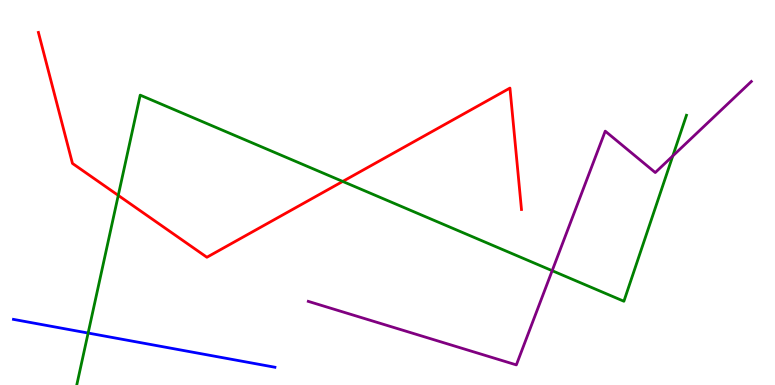[{'lines': ['blue', 'red'], 'intersections': []}, {'lines': ['green', 'red'], 'intersections': [{'x': 1.53, 'y': 4.92}, {'x': 4.42, 'y': 5.29}]}, {'lines': ['purple', 'red'], 'intersections': []}, {'lines': ['blue', 'green'], 'intersections': [{'x': 1.14, 'y': 1.35}]}, {'lines': ['blue', 'purple'], 'intersections': []}, {'lines': ['green', 'purple'], 'intersections': [{'x': 7.12, 'y': 2.97}, {'x': 8.68, 'y': 5.95}]}]